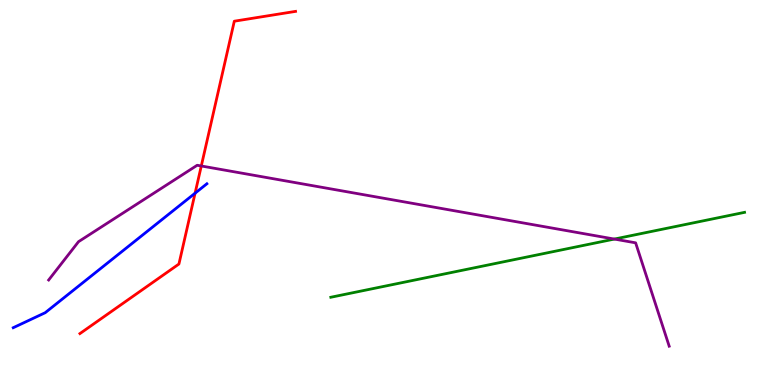[{'lines': ['blue', 'red'], 'intersections': [{'x': 2.52, 'y': 4.98}]}, {'lines': ['green', 'red'], 'intersections': []}, {'lines': ['purple', 'red'], 'intersections': [{'x': 2.6, 'y': 5.69}]}, {'lines': ['blue', 'green'], 'intersections': []}, {'lines': ['blue', 'purple'], 'intersections': []}, {'lines': ['green', 'purple'], 'intersections': [{'x': 7.93, 'y': 3.79}]}]